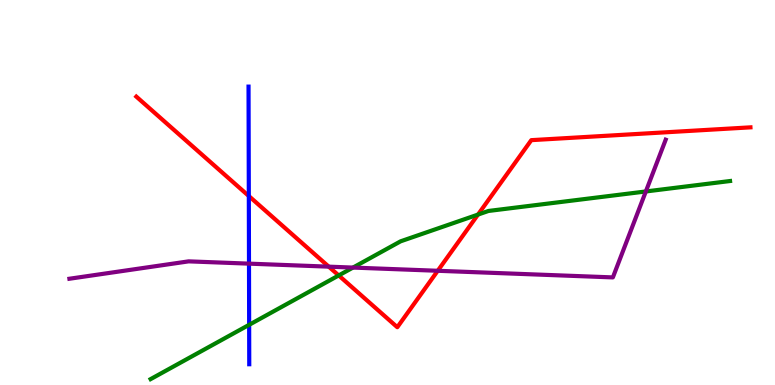[{'lines': ['blue', 'red'], 'intersections': [{'x': 3.21, 'y': 4.91}]}, {'lines': ['green', 'red'], 'intersections': [{'x': 4.37, 'y': 2.85}, {'x': 6.17, 'y': 4.43}]}, {'lines': ['purple', 'red'], 'intersections': [{'x': 4.24, 'y': 3.07}, {'x': 5.65, 'y': 2.97}]}, {'lines': ['blue', 'green'], 'intersections': [{'x': 3.21, 'y': 1.56}]}, {'lines': ['blue', 'purple'], 'intersections': [{'x': 3.21, 'y': 3.15}]}, {'lines': ['green', 'purple'], 'intersections': [{'x': 4.55, 'y': 3.05}, {'x': 8.33, 'y': 5.03}]}]